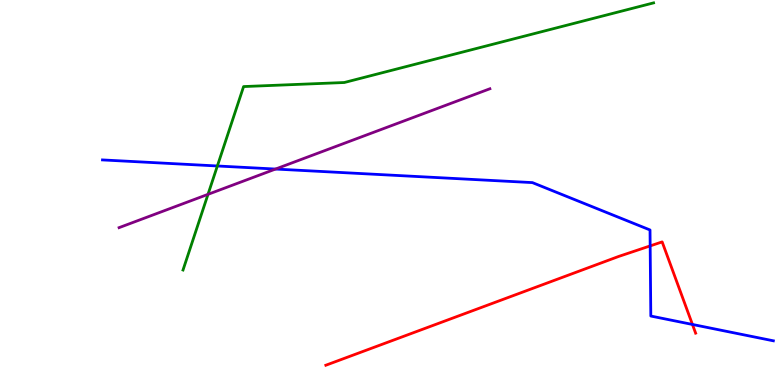[{'lines': ['blue', 'red'], 'intersections': [{'x': 8.39, 'y': 3.61}, {'x': 8.93, 'y': 1.57}]}, {'lines': ['green', 'red'], 'intersections': []}, {'lines': ['purple', 'red'], 'intersections': []}, {'lines': ['blue', 'green'], 'intersections': [{'x': 2.8, 'y': 5.69}]}, {'lines': ['blue', 'purple'], 'intersections': [{'x': 3.56, 'y': 5.61}]}, {'lines': ['green', 'purple'], 'intersections': [{'x': 2.68, 'y': 4.95}]}]